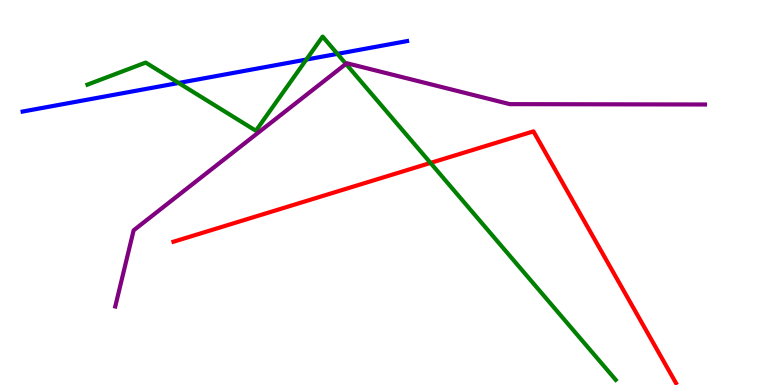[{'lines': ['blue', 'red'], 'intersections': []}, {'lines': ['green', 'red'], 'intersections': [{'x': 5.55, 'y': 5.77}]}, {'lines': ['purple', 'red'], 'intersections': []}, {'lines': ['blue', 'green'], 'intersections': [{'x': 2.3, 'y': 7.85}, {'x': 3.95, 'y': 8.45}, {'x': 4.35, 'y': 8.6}]}, {'lines': ['blue', 'purple'], 'intersections': []}, {'lines': ['green', 'purple'], 'intersections': [{'x': 4.46, 'y': 8.34}]}]